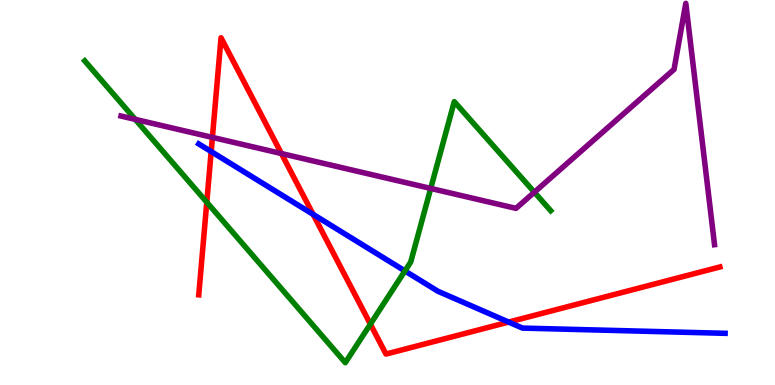[{'lines': ['blue', 'red'], 'intersections': [{'x': 2.72, 'y': 6.06}, {'x': 4.04, 'y': 4.43}, {'x': 6.56, 'y': 1.63}]}, {'lines': ['green', 'red'], 'intersections': [{'x': 2.67, 'y': 4.75}, {'x': 4.78, 'y': 1.58}]}, {'lines': ['purple', 'red'], 'intersections': [{'x': 2.74, 'y': 6.43}, {'x': 3.63, 'y': 6.01}]}, {'lines': ['blue', 'green'], 'intersections': [{'x': 5.22, 'y': 2.96}]}, {'lines': ['blue', 'purple'], 'intersections': []}, {'lines': ['green', 'purple'], 'intersections': [{'x': 1.74, 'y': 6.9}, {'x': 5.56, 'y': 5.11}, {'x': 6.89, 'y': 5.01}]}]